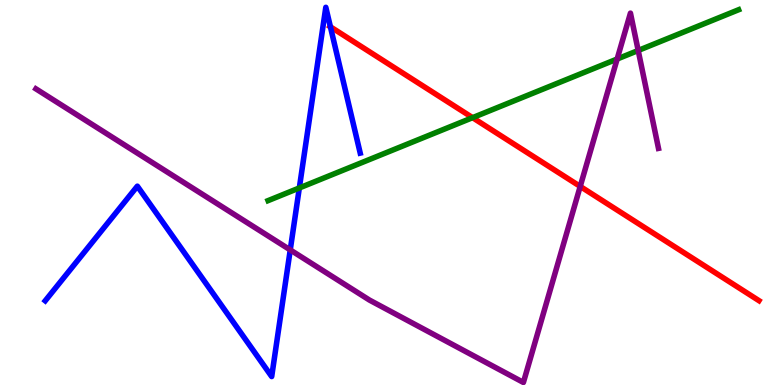[{'lines': ['blue', 'red'], 'intersections': [{'x': 4.26, 'y': 9.3}]}, {'lines': ['green', 'red'], 'intersections': [{'x': 6.1, 'y': 6.94}]}, {'lines': ['purple', 'red'], 'intersections': [{'x': 7.49, 'y': 5.16}]}, {'lines': ['blue', 'green'], 'intersections': [{'x': 3.86, 'y': 5.12}]}, {'lines': ['blue', 'purple'], 'intersections': [{'x': 3.75, 'y': 3.51}]}, {'lines': ['green', 'purple'], 'intersections': [{'x': 7.96, 'y': 8.47}, {'x': 8.23, 'y': 8.69}]}]